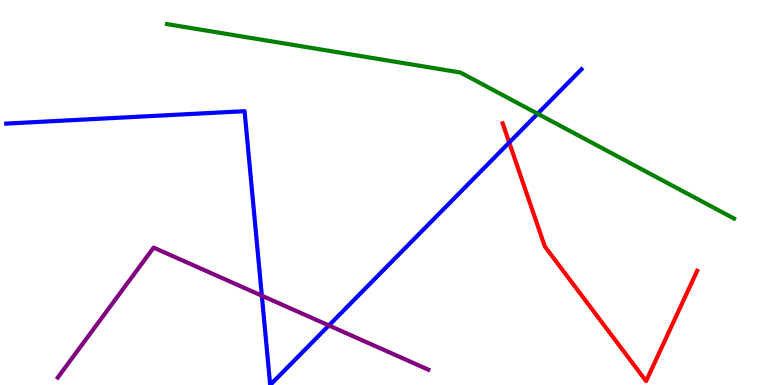[{'lines': ['blue', 'red'], 'intersections': [{'x': 6.57, 'y': 6.3}]}, {'lines': ['green', 'red'], 'intersections': []}, {'lines': ['purple', 'red'], 'intersections': []}, {'lines': ['blue', 'green'], 'intersections': [{'x': 6.94, 'y': 7.05}]}, {'lines': ['blue', 'purple'], 'intersections': [{'x': 3.38, 'y': 2.32}, {'x': 4.24, 'y': 1.55}]}, {'lines': ['green', 'purple'], 'intersections': []}]